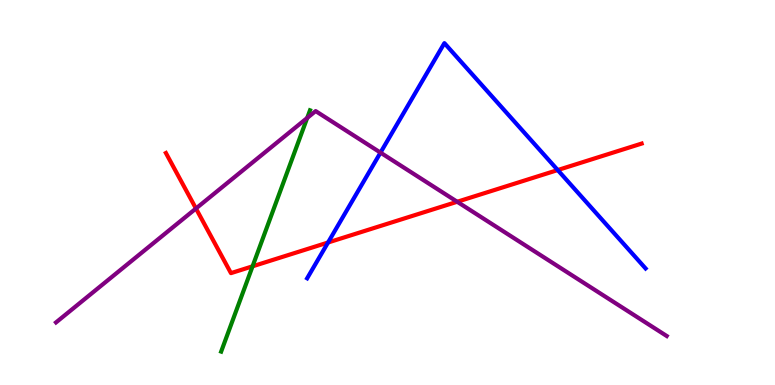[{'lines': ['blue', 'red'], 'intersections': [{'x': 4.23, 'y': 3.7}, {'x': 7.2, 'y': 5.58}]}, {'lines': ['green', 'red'], 'intersections': [{'x': 3.26, 'y': 3.08}]}, {'lines': ['purple', 'red'], 'intersections': [{'x': 2.53, 'y': 4.58}, {'x': 5.9, 'y': 4.76}]}, {'lines': ['blue', 'green'], 'intersections': []}, {'lines': ['blue', 'purple'], 'intersections': [{'x': 4.91, 'y': 6.04}]}, {'lines': ['green', 'purple'], 'intersections': [{'x': 3.96, 'y': 6.94}]}]